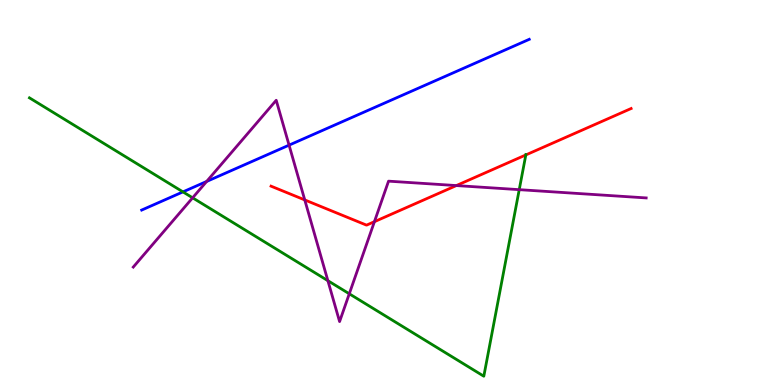[{'lines': ['blue', 'red'], 'intersections': []}, {'lines': ['green', 'red'], 'intersections': [{'x': 6.78, 'y': 5.98}]}, {'lines': ['purple', 'red'], 'intersections': [{'x': 3.93, 'y': 4.81}, {'x': 4.83, 'y': 4.24}, {'x': 5.89, 'y': 5.18}]}, {'lines': ['blue', 'green'], 'intersections': [{'x': 2.36, 'y': 5.02}]}, {'lines': ['blue', 'purple'], 'intersections': [{'x': 2.67, 'y': 5.29}, {'x': 3.73, 'y': 6.23}]}, {'lines': ['green', 'purple'], 'intersections': [{'x': 2.49, 'y': 4.86}, {'x': 4.23, 'y': 2.71}, {'x': 4.51, 'y': 2.37}, {'x': 6.7, 'y': 5.07}]}]